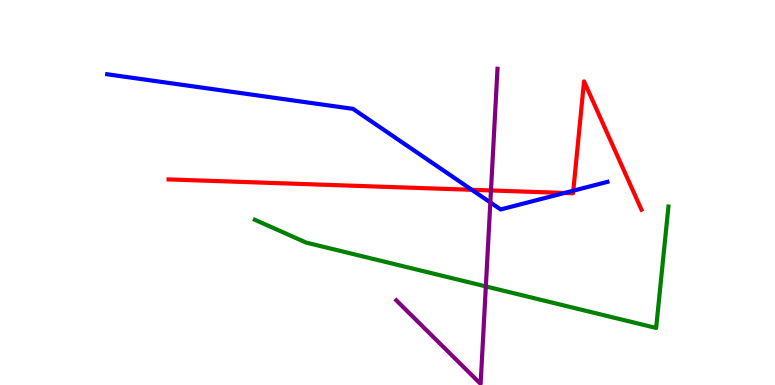[{'lines': ['blue', 'red'], 'intersections': [{'x': 6.09, 'y': 5.07}, {'x': 7.28, 'y': 4.99}, {'x': 7.4, 'y': 5.05}]}, {'lines': ['green', 'red'], 'intersections': []}, {'lines': ['purple', 'red'], 'intersections': [{'x': 6.34, 'y': 5.05}]}, {'lines': ['blue', 'green'], 'intersections': []}, {'lines': ['blue', 'purple'], 'intersections': [{'x': 6.33, 'y': 4.74}]}, {'lines': ['green', 'purple'], 'intersections': [{'x': 6.27, 'y': 2.56}]}]